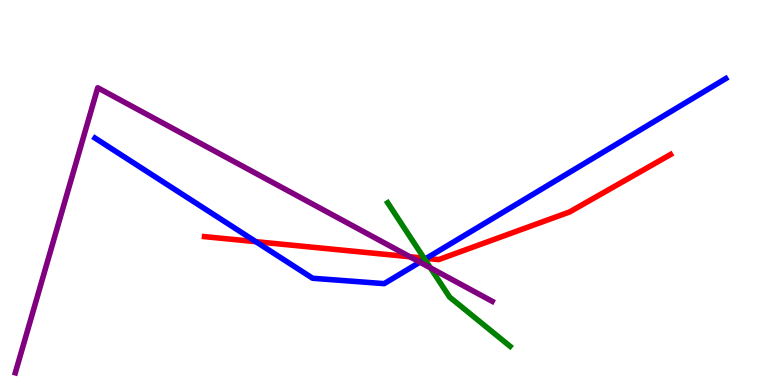[{'lines': ['blue', 'red'], 'intersections': [{'x': 3.3, 'y': 3.72}, {'x': 5.5, 'y': 3.29}]}, {'lines': ['green', 'red'], 'intersections': [{'x': 5.47, 'y': 3.29}]}, {'lines': ['purple', 'red'], 'intersections': [{'x': 5.29, 'y': 3.33}]}, {'lines': ['blue', 'green'], 'intersections': [{'x': 5.48, 'y': 3.27}]}, {'lines': ['blue', 'purple'], 'intersections': [{'x': 5.42, 'y': 3.19}]}, {'lines': ['green', 'purple'], 'intersections': [{'x': 5.55, 'y': 3.04}]}]